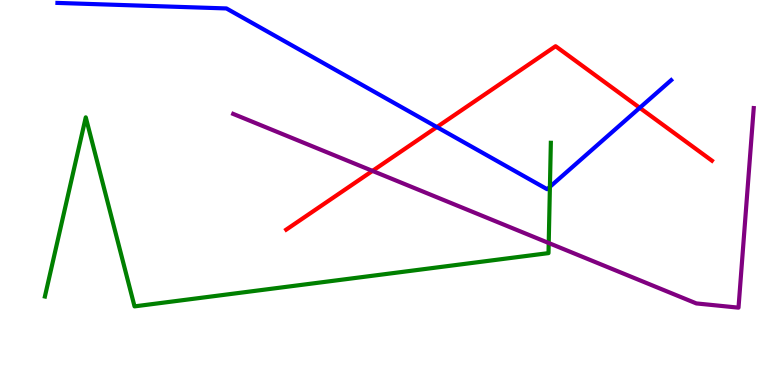[{'lines': ['blue', 'red'], 'intersections': [{'x': 5.64, 'y': 6.7}, {'x': 8.25, 'y': 7.2}]}, {'lines': ['green', 'red'], 'intersections': []}, {'lines': ['purple', 'red'], 'intersections': [{'x': 4.81, 'y': 5.56}]}, {'lines': ['blue', 'green'], 'intersections': [{'x': 7.1, 'y': 5.15}]}, {'lines': ['blue', 'purple'], 'intersections': []}, {'lines': ['green', 'purple'], 'intersections': [{'x': 7.08, 'y': 3.69}]}]